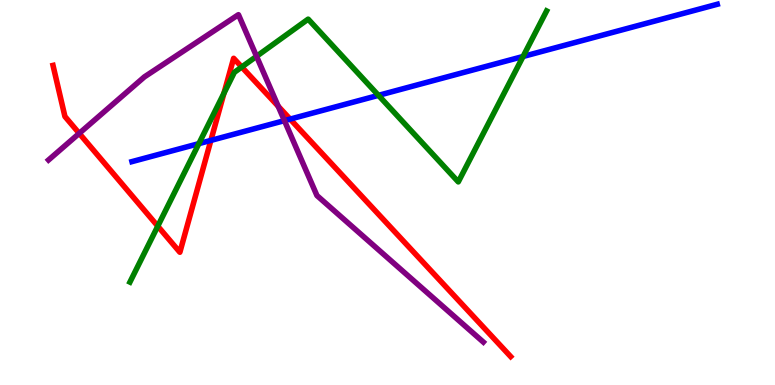[{'lines': ['blue', 'red'], 'intersections': [{'x': 2.72, 'y': 6.35}, {'x': 3.74, 'y': 6.91}]}, {'lines': ['green', 'red'], 'intersections': [{'x': 2.04, 'y': 4.13}, {'x': 2.89, 'y': 7.58}, {'x': 3.12, 'y': 8.26}]}, {'lines': ['purple', 'red'], 'intersections': [{'x': 1.02, 'y': 6.54}, {'x': 3.59, 'y': 7.24}]}, {'lines': ['blue', 'green'], 'intersections': [{'x': 2.57, 'y': 6.27}, {'x': 4.88, 'y': 7.52}, {'x': 6.75, 'y': 8.53}]}, {'lines': ['blue', 'purple'], 'intersections': [{'x': 3.67, 'y': 6.87}]}, {'lines': ['green', 'purple'], 'intersections': [{'x': 3.31, 'y': 8.54}]}]